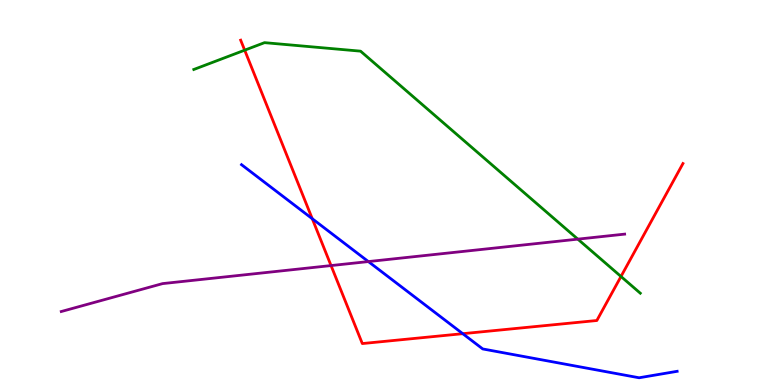[{'lines': ['blue', 'red'], 'intersections': [{'x': 4.03, 'y': 4.32}, {'x': 5.97, 'y': 1.33}]}, {'lines': ['green', 'red'], 'intersections': [{'x': 3.16, 'y': 8.7}, {'x': 8.01, 'y': 2.82}]}, {'lines': ['purple', 'red'], 'intersections': [{'x': 4.27, 'y': 3.1}]}, {'lines': ['blue', 'green'], 'intersections': []}, {'lines': ['blue', 'purple'], 'intersections': [{'x': 4.75, 'y': 3.21}]}, {'lines': ['green', 'purple'], 'intersections': [{'x': 7.46, 'y': 3.79}]}]